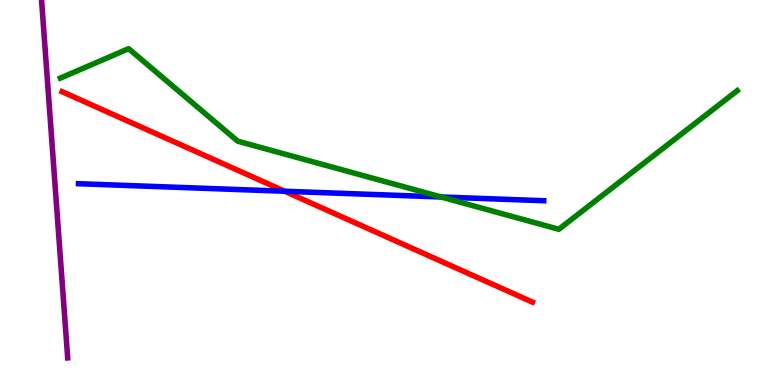[{'lines': ['blue', 'red'], 'intersections': [{'x': 3.67, 'y': 5.03}]}, {'lines': ['green', 'red'], 'intersections': []}, {'lines': ['purple', 'red'], 'intersections': []}, {'lines': ['blue', 'green'], 'intersections': [{'x': 5.69, 'y': 4.88}]}, {'lines': ['blue', 'purple'], 'intersections': []}, {'lines': ['green', 'purple'], 'intersections': []}]